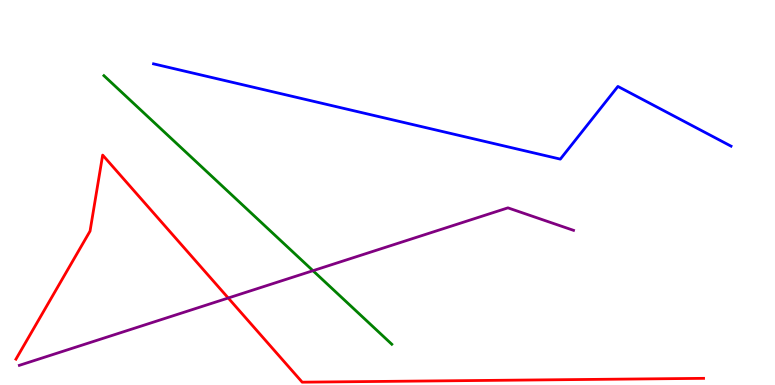[{'lines': ['blue', 'red'], 'intersections': []}, {'lines': ['green', 'red'], 'intersections': []}, {'lines': ['purple', 'red'], 'intersections': [{'x': 2.95, 'y': 2.26}]}, {'lines': ['blue', 'green'], 'intersections': []}, {'lines': ['blue', 'purple'], 'intersections': []}, {'lines': ['green', 'purple'], 'intersections': [{'x': 4.04, 'y': 2.97}]}]